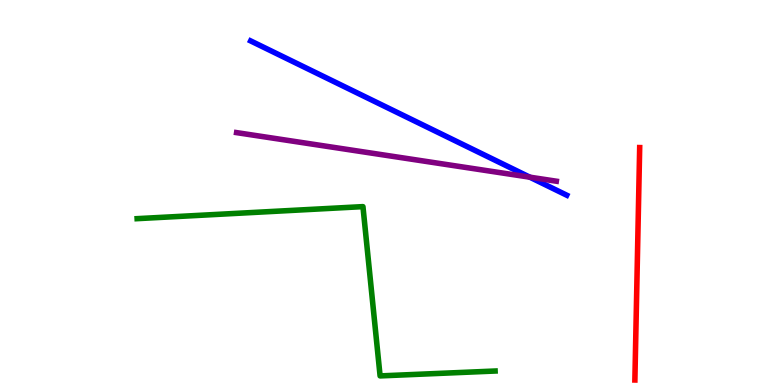[{'lines': ['blue', 'red'], 'intersections': []}, {'lines': ['green', 'red'], 'intersections': []}, {'lines': ['purple', 'red'], 'intersections': []}, {'lines': ['blue', 'green'], 'intersections': []}, {'lines': ['blue', 'purple'], 'intersections': [{'x': 6.84, 'y': 5.4}]}, {'lines': ['green', 'purple'], 'intersections': []}]